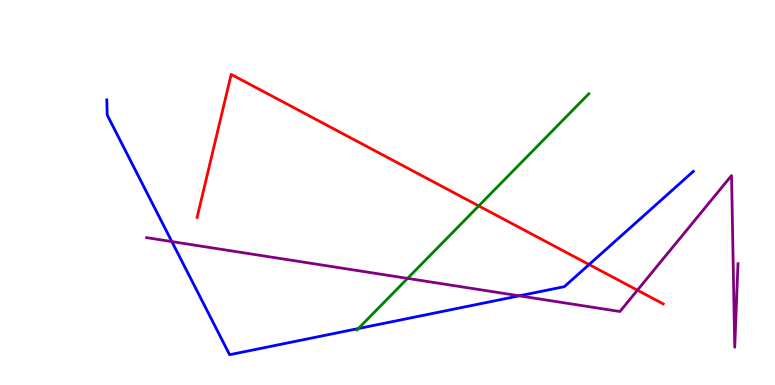[{'lines': ['blue', 'red'], 'intersections': [{'x': 7.6, 'y': 3.13}]}, {'lines': ['green', 'red'], 'intersections': [{'x': 6.18, 'y': 4.65}]}, {'lines': ['purple', 'red'], 'intersections': [{'x': 8.22, 'y': 2.46}]}, {'lines': ['blue', 'green'], 'intersections': [{'x': 4.62, 'y': 1.47}]}, {'lines': ['blue', 'purple'], 'intersections': [{'x': 2.22, 'y': 3.72}, {'x': 6.7, 'y': 2.32}]}, {'lines': ['green', 'purple'], 'intersections': [{'x': 5.26, 'y': 2.77}]}]